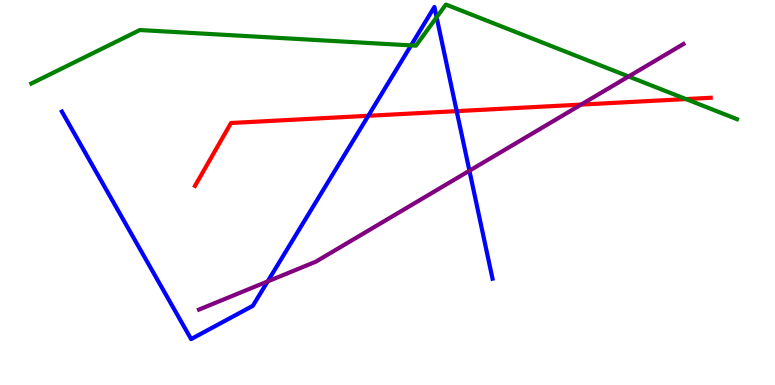[{'lines': ['blue', 'red'], 'intersections': [{'x': 4.75, 'y': 6.99}, {'x': 5.89, 'y': 7.11}]}, {'lines': ['green', 'red'], 'intersections': [{'x': 8.85, 'y': 7.43}]}, {'lines': ['purple', 'red'], 'intersections': [{'x': 7.5, 'y': 7.28}]}, {'lines': ['blue', 'green'], 'intersections': [{'x': 5.3, 'y': 8.82}, {'x': 5.63, 'y': 9.55}]}, {'lines': ['blue', 'purple'], 'intersections': [{'x': 3.45, 'y': 2.69}, {'x': 6.06, 'y': 5.57}]}, {'lines': ['green', 'purple'], 'intersections': [{'x': 8.11, 'y': 8.01}]}]